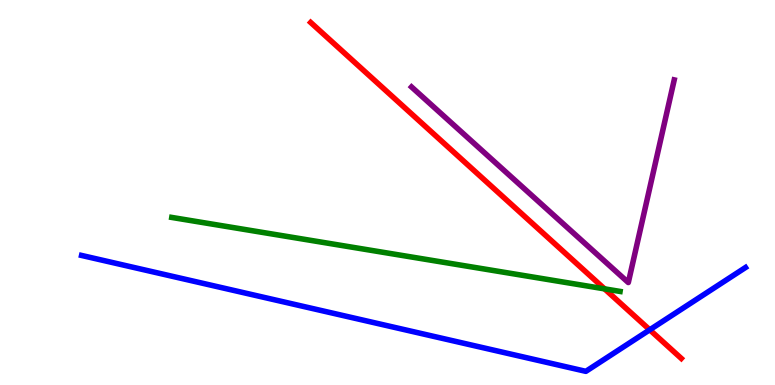[{'lines': ['blue', 'red'], 'intersections': [{'x': 8.38, 'y': 1.43}]}, {'lines': ['green', 'red'], 'intersections': [{'x': 7.8, 'y': 2.5}]}, {'lines': ['purple', 'red'], 'intersections': []}, {'lines': ['blue', 'green'], 'intersections': []}, {'lines': ['blue', 'purple'], 'intersections': []}, {'lines': ['green', 'purple'], 'intersections': []}]